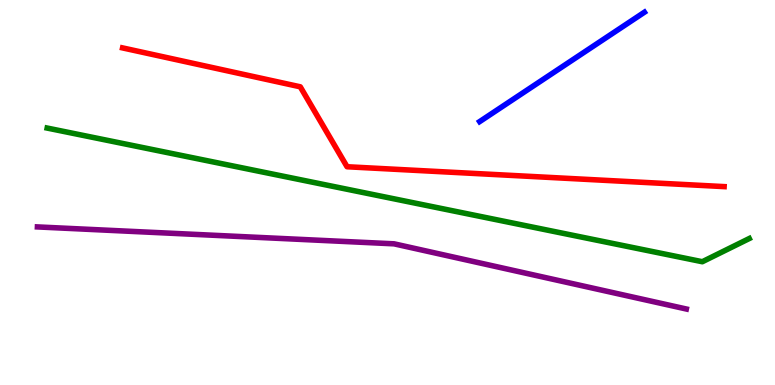[{'lines': ['blue', 'red'], 'intersections': []}, {'lines': ['green', 'red'], 'intersections': []}, {'lines': ['purple', 'red'], 'intersections': []}, {'lines': ['blue', 'green'], 'intersections': []}, {'lines': ['blue', 'purple'], 'intersections': []}, {'lines': ['green', 'purple'], 'intersections': []}]